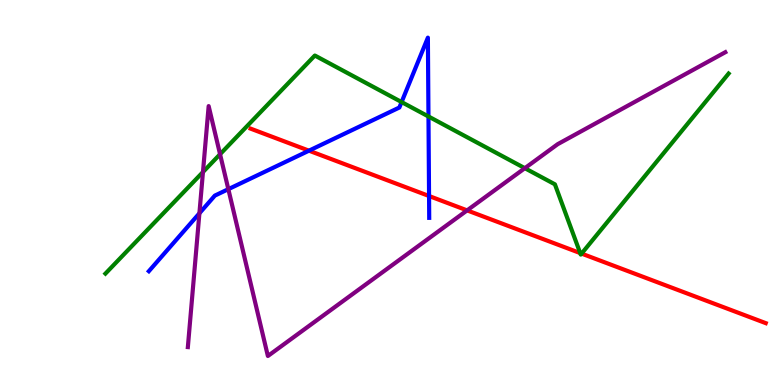[{'lines': ['blue', 'red'], 'intersections': [{'x': 3.99, 'y': 6.09}, {'x': 5.54, 'y': 4.91}]}, {'lines': ['green', 'red'], 'intersections': [{'x': 7.49, 'y': 3.43}, {'x': 7.5, 'y': 3.41}]}, {'lines': ['purple', 'red'], 'intersections': [{'x': 6.03, 'y': 4.54}]}, {'lines': ['blue', 'green'], 'intersections': [{'x': 5.18, 'y': 7.35}, {'x': 5.53, 'y': 6.97}]}, {'lines': ['blue', 'purple'], 'intersections': [{'x': 2.57, 'y': 4.46}, {'x': 2.95, 'y': 5.09}]}, {'lines': ['green', 'purple'], 'intersections': [{'x': 2.62, 'y': 5.53}, {'x': 2.84, 'y': 5.99}, {'x': 6.77, 'y': 5.63}]}]